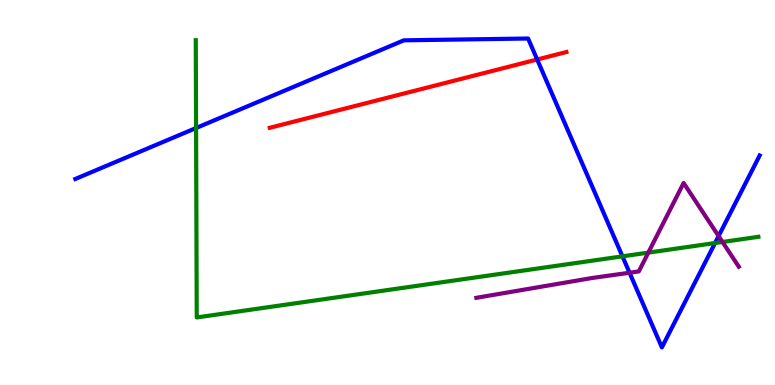[{'lines': ['blue', 'red'], 'intersections': [{'x': 6.93, 'y': 8.45}]}, {'lines': ['green', 'red'], 'intersections': []}, {'lines': ['purple', 'red'], 'intersections': []}, {'lines': ['blue', 'green'], 'intersections': [{'x': 2.53, 'y': 6.67}, {'x': 8.03, 'y': 3.34}, {'x': 9.23, 'y': 3.69}]}, {'lines': ['blue', 'purple'], 'intersections': [{'x': 8.12, 'y': 2.92}, {'x': 9.27, 'y': 3.87}]}, {'lines': ['green', 'purple'], 'intersections': [{'x': 8.37, 'y': 3.44}, {'x': 9.32, 'y': 3.72}]}]